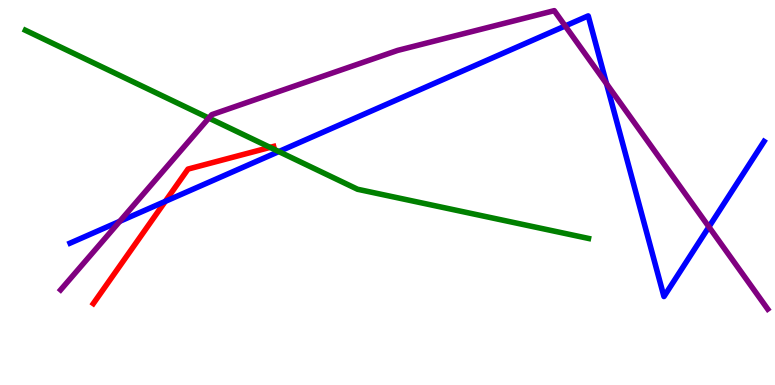[{'lines': ['blue', 'red'], 'intersections': [{'x': 2.13, 'y': 4.77}]}, {'lines': ['green', 'red'], 'intersections': [{'x': 3.48, 'y': 6.17}]}, {'lines': ['purple', 'red'], 'intersections': []}, {'lines': ['blue', 'green'], 'intersections': [{'x': 3.6, 'y': 6.06}]}, {'lines': ['blue', 'purple'], 'intersections': [{'x': 1.55, 'y': 4.25}, {'x': 7.29, 'y': 9.33}, {'x': 7.83, 'y': 7.82}, {'x': 9.15, 'y': 4.11}]}, {'lines': ['green', 'purple'], 'intersections': [{'x': 2.69, 'y': 6.93}]}]